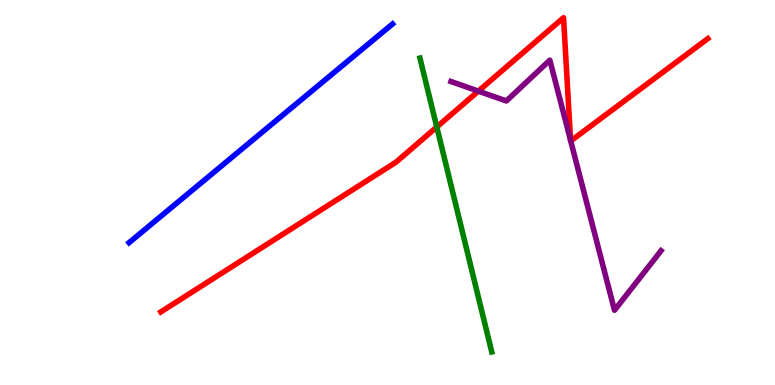[{'lines': ['blue', 'red'], 'intersections': []}, {'lines': ['green', 'red'], 'intersections': [{'x': 5.64, 'y': 6.7}]}, {'lines': ['purple', 'red'], 'intersections': [{'x': 6.17, 'y': 7.63}, {'x': 7.36, 'y': 6.35}, {'x': 7.36, 'y': 6.34}]}, {'lines': ['blue', 'green'], 'intersections': []}, {'lines': ['blue', 'purple'], 'intersections': []}, {'lines': ['green', 'purple'], 'intersections': []}]